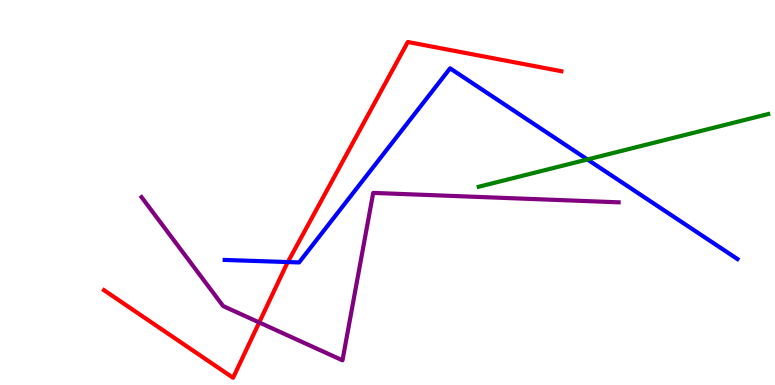[{'lines': ['blue', 'red'], 'intersections': [{'x': 3.71, 'y': 3.19}]}, {'lines': ['green', 'red'], 'intersections': []}, {'lines': ['purple', 'red'], 'intersections': [{'x': 3.34, 'y': 1.62}]}, {'lines': ['blue', 'green'], 'intersections': [{'x': 7.58, 'y': 5.86}]}, {'lines': ['blue', 'purple'], 'intersections': []}, {'lines': ['green', 'purple'], 'intersections': []}]